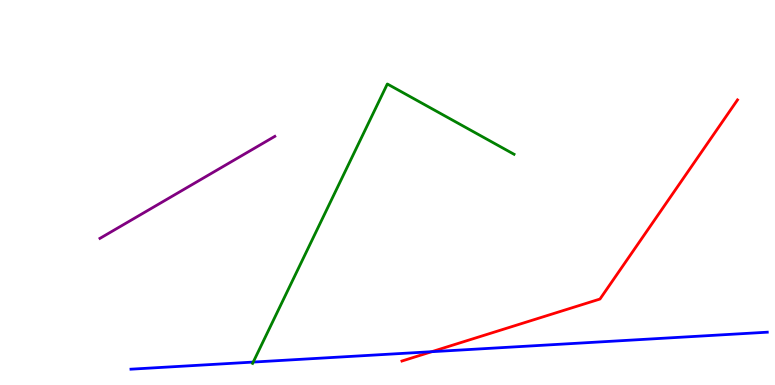[{'lines': ['blue', 'red'], 'intersections': [{'x': 5.57, 'y': 0.865}]}, {'lines': ['green', 'red'], 'intersections': []}, {'lines': ['purple', 'red'], 'intersections': []}, {'lines': ['blue', 'green'], 'intersections': [{'x': 3.27, 'y': 0.595}]}, {'lines': ['blue', 'purple'], 'intersections': []}, {'lines': ['green', 'purple'], 'intersections': []}]